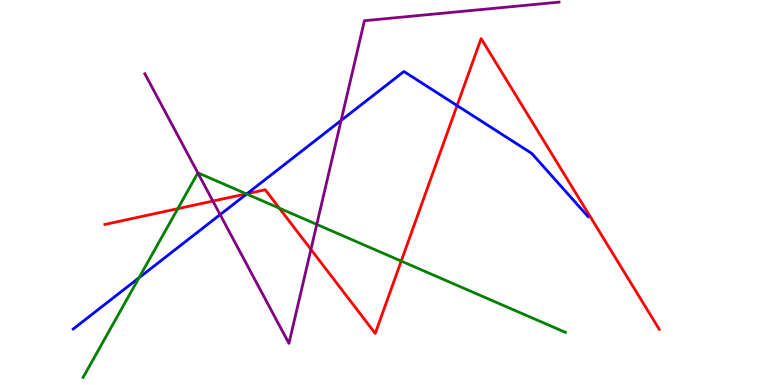[{'lines': ['blue', 'red'], 'intersections': [{'x': 3.19, 'y': 4.97}, {'x': 5.9, 'y': 7.26}]}, {'lines': ['green', 'red'], 'intersections': [{'x': 2.29, 'y': 4.58}, {'x': 3.18, 'y': 4.96}, {'x': 3.6, 'y': 4.59}, {'x': 5.18, 'y': 3.22}]}, {'lines': ['purple', 'red'], 'intersections': [{'x': 2.75, 'y': 4.78}, {'x': 4.01, 'y': 3.52}]}, {'lines': ['blue', 'green'], 'intersections': [{'x': 1.79, 'y': 2.78}, {'x': 3.18, 'y': 4.96}]}, {'lines': ['blue', 'purple'], 'intersections': [{'x': 2.84, 'y': 4.43}, {'x': 4.4, 'y': 6.87}]}, {'lines': ['green', 'purple'], 'intersections': [{'x': 2.55, 'y': 5.51}, {'x': 4.09, 'y': 4.17}]}]